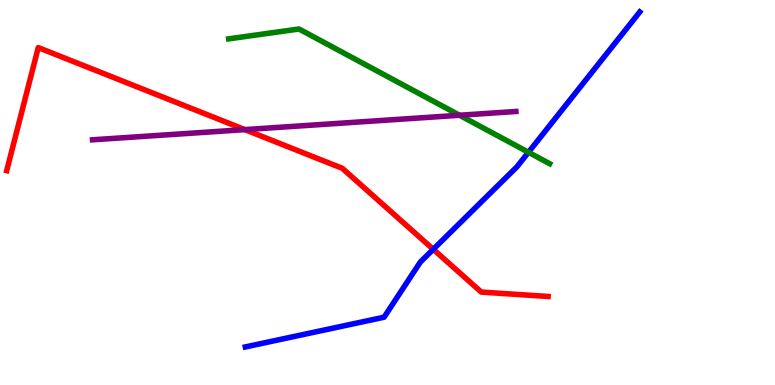[{'lines': ['blue', 'red'], 'intersections': [{'x': 5.59, 'y': 3.52}]}, {'lines': ['green', 'red'], 'intersections': []}, {'lines': ['purple', 'red'], 'intersections': [{'x': 3.16, 'y': 6.63}]}, {'lines': ['blue', 'green'], 'intersections': [{'x': 6.82, 'y': 6.04}]}, {'lines': ['blue', 'purple'], 'intersections': []}, {'lines': ['green', 'purple'], 'intersections': [{'x': 5.93, 'y': 7.01}]}]